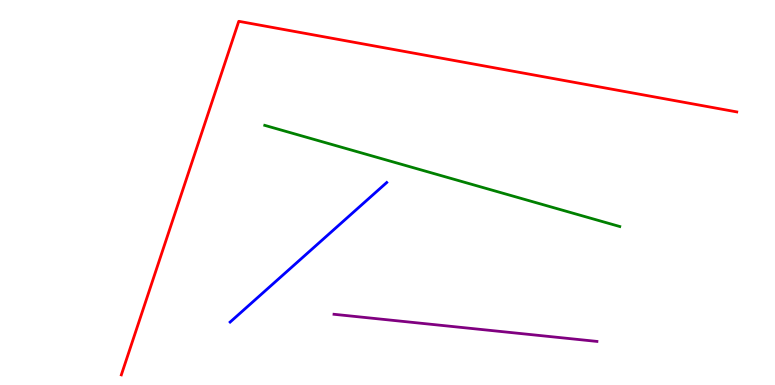[{'lines': ['blue', 'red'], 'intersections': []}, {'lines': ['green', 'red'], 'intersections': []}, {'lines': ['purple', 'red'], 'intersections': []}, {'lines': ['blue', 'green'], 'intersections': []}, {'lines': ['blue', 'purple'], 'intersections': []}, {'lines': ['green', 'purple'], 'intersections': []}]